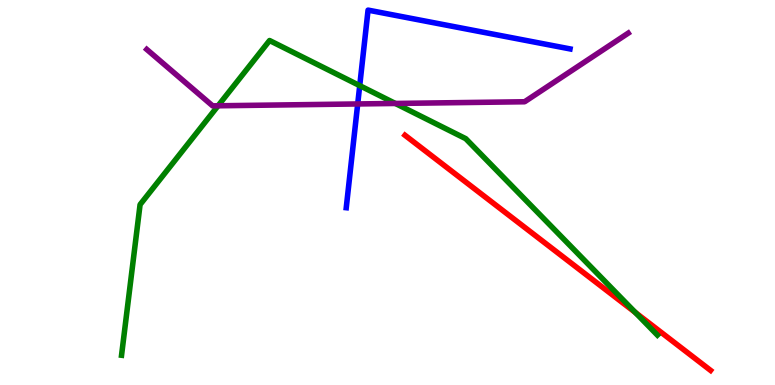[{'lines': ['blue', 'red'], 'intersections': []}, {'lines': ['green', 'red'], 'intersections': [{'x': 8.2, 'y': 1.88}]}, {'lines': ['purple', 'red'], 'intersections': []}, {'lines': ['blue', 'green'], 'intersections': [{'x': 4.64, 'y': 7.78}]}, {'lines': ['blue', 'purple'], 'intersections': [{'x': 4.62, 'y': 7.3}]}, {'lines': ['green', 'purple'], 'intersections': [{'x': 2.81, 'y': 7.25}, {'x': 5.1, 'y': 7.31}]}]